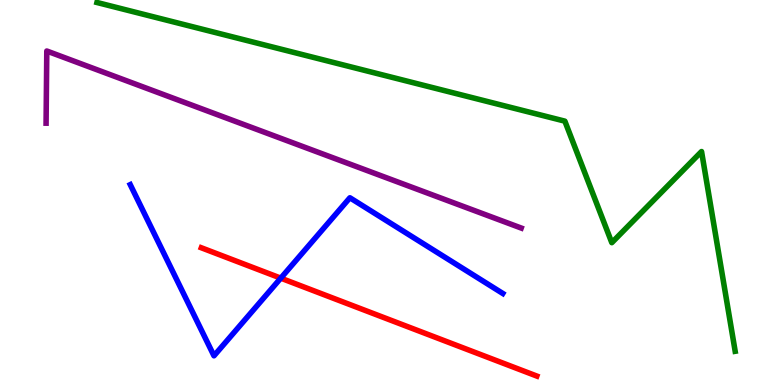[{'lines': ['blue', 'red'], 'intersections': [{'x': 3.62, 'y': 2.78}]}, {'lines': ['green', 'red'], 'intersections': []}, {'lines': ['purple', 'red'], 'intersections': []}, {'lines': ['blue', 'green'], 'intersections': []}, {'lines': ['blue', 'purple'], 'intersections': []}, {'lines': ['green', 'purple'], 'intersections': []}]